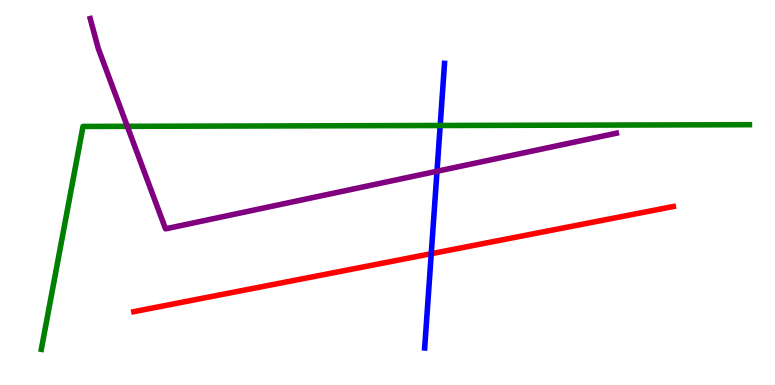[{'lines': ['blue', 'red'], 'intersections': [{'x': 5.56, 'y': 3.41}]}, {'lines': ['green', 'red'], 'intersections': []}, {'lines': ['purple', 'red'], 'intersections': []}, {'lines': ['blue', 'green'], 'intersections': [{'x': 5.68, 'y': 6.74}]}, {'lines': ['blue', 'purple'], 'intersections': [{'x': 5.64, 'y': 5.55}]}, {'lines': ['green', 'purple'], 'intersections': [{'x': 1.64, 'y': 6.72}]}]